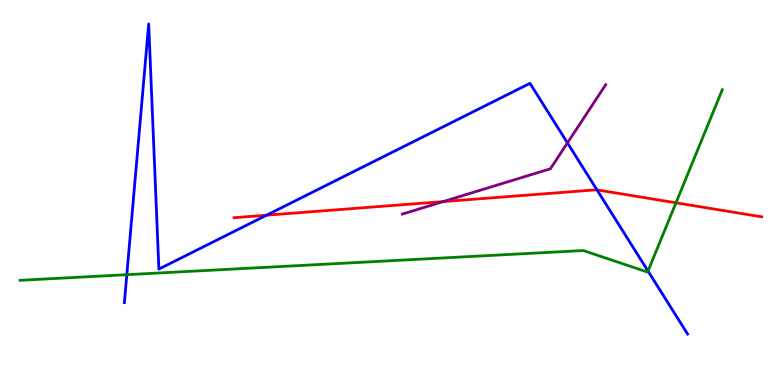[{'lines': ['blue', 'red'], 'intersections': [{'x': 3.44, 'y': 4.41}, {'x': 7.7, 'y': 5.07}]}, {'lines': ['green', 'red'], 'intersections': [{'x': 8.72, 'y': 4.73}]}, {'lines': ['purple', 'red'], 'intersections': [{'x': 5.72, 'y': 4.76}]}, {'lines': ['blue', 'green'], 'intersections': [{'x': 1.64, 'y': 2.87}, {'x': 8.36, 'y': 2.96}]}, {'lines': ['blue', 'purple'], 'intersections': [{'x': 7.32, 'y': 6.29}]}, {'lines': ['green', 'purple'], 'intersections': []}]